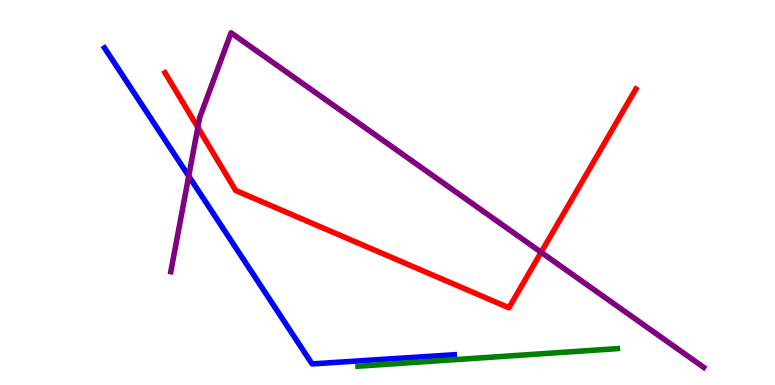[{'lines': ['blue', 'red'], 'intersections': []}, {'lines': ['green', 'red'], 'intersections': []}, {'lines': ['purple', 'red'], 'intersections': [{'x': 2.55, 'y': 6.69}, {'x': 6.98, 'y': 3.45}]}, {'lines': ['blue', 'green'], 'intersections': []}, {'lines': ['blue', 'purple'], 'intersections': [{'x': 2.44, 'y': 5.43}]}, {'lines': ['green', 'purple'], 'intersections': []}]